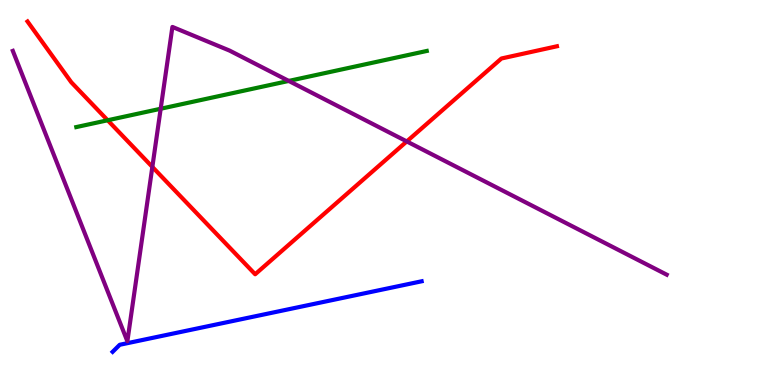[{'lines': ['blue', 'red'], 'intersections': []}, {'lines': ['green', 'red'], 'intersections': [{'x': 1.39, 'y': 6.88}]}, {'lines': ['purple', 'red'], 'intersections': [{'x': 1.97, 'y': 5.66}, {'x': 5.25, 'y': 6.33}]}, {'lines': ['blue', 'green'], 'intersections': []}, {'lines': ['blue', 'purple'], 'intersections': []}, {'lines': ['green', 'purple'], 'intersections': [{'x': 2.07, 'y': 7.18}, {'x': 3.73, 'y': 7.9}]}]